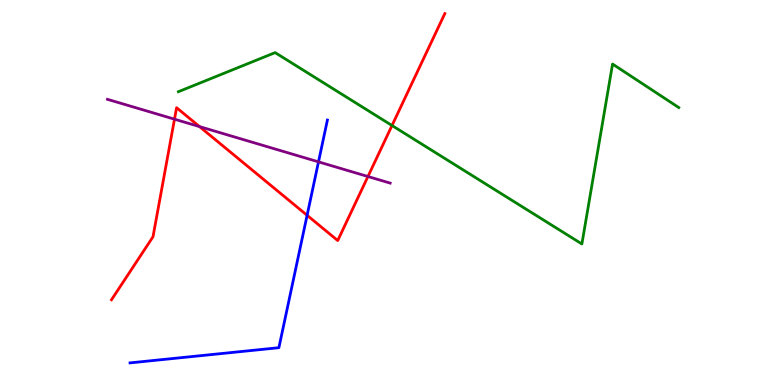[{'lines': ['blue', 'red'], 'intersections': [{'x': 3.96, 'y': 4.41}]}, {'lines': ['green', 'red'], 'intersections': [{'x': 5.06, 'y': 6.74}]}, {'lines': ['purple', 'red'], 'intersections': [{'x': 2.25, 'y': 6.9}, {'x': 2.57, 'y': 6.71}, {'x': 4.75, 'y': 5.42}]}, {'lines': ['blue', 'green'], 'intersections': []}, {'lines': ['blue', 'purple'], 'intersections': [{'x': 4.11, 'y': 5.8}]}, {'lines': ['green', 'purple'], 'intersections': []}]